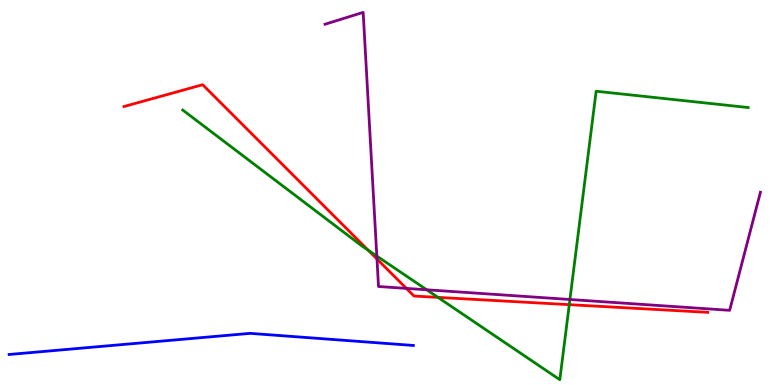[{'lines': ['blue', 'red'], 'intersections': []}, {'lines': ['green', 'red'], 'intersections': [{'x': 4.75, 'y': 3.5}, {'x': 5.65, 'y': 2.28}, {'x': 7.35, 'y': 2.09}]}, {'lines': ['purple', 'red'], 'intersections': [{'x': 4.86, 'y': 3.27}, {'x': 5.24, 'y': 2.51}]}, {'lines': ['blue', 'green'], 'intersections': []}, {'lines': ['blue', 'purple'], 'intersections': []}, {'lines': ['green', 'purple'], 'intersections': [{'x': 4.86, 'y': 3.35}, {'x': 5.51, 'y': 2.47}, {'x': 7.35, 'y': 2.22}]}]